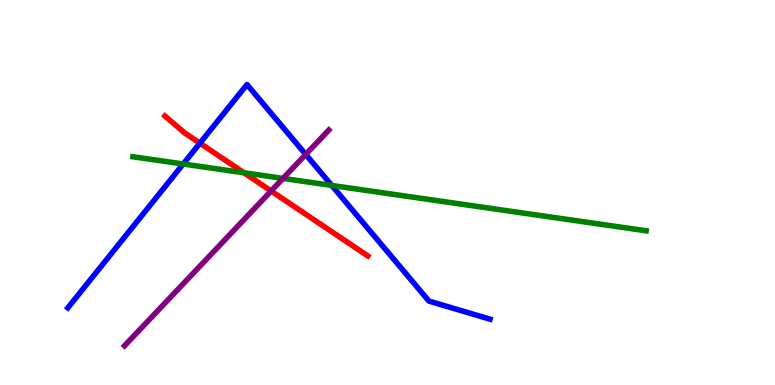[{'lines': ['blue', 'red'], 'intersections': [{'x': 2.58, 'y': 6.28}]}, {'lines': ['green', 'red'], 'intersections': [{'x': 3.15, 'y': 5.51}]}, {'lines': ['purple', 'red'], 'intersections': [{'x': 3.5, 'y': 5.04}]}, {'lines': ['blue', 'green'], 'intersections': [{'x': 2.36, 'y': 5.74}, {'x': 4.28, 'y': 5.18}]}, {'lines': ['blue', 'purple'], 'intersections': [{'x': 3.94, 'y': 5.99}]}, {'lines': ['green', 'purple'], 'intersections': [{'x': 3.65, 'y': 5.37}]}]